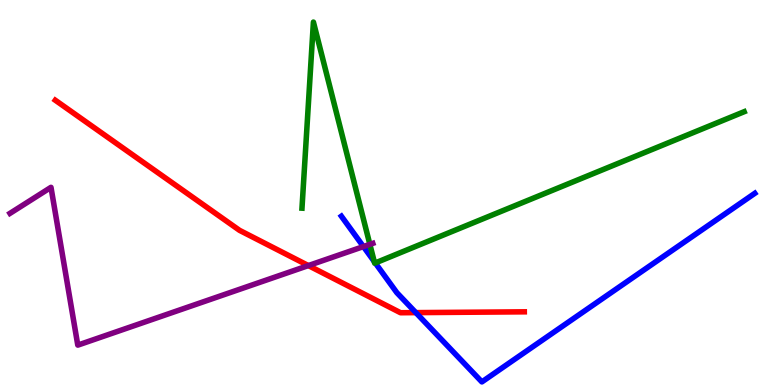[{'lines': ['blue', 'red'], 'intersections': [{'x': 5.37, 'y': 1.88}]}, {'lines': ['green', 'red'], 'intersections': []}, {'lines': ['purple', 'red'], 'intersections': [{'x': 3.98, 'y': 3.1}]}, {'lines': ['blue', 'green'], 'intersections': [{'x': 4.83, 'y': 3.21}, {'x': 4.84, 'y': 3.17}]}, {'lines': ['blue', 'purple'], 'intersections': [{'x': 4.69, 'y': 3.6}]}, {'lines': ['green', 'purple'], 'intersections': [{'x': 4.77, 'y': 3.65}]}]